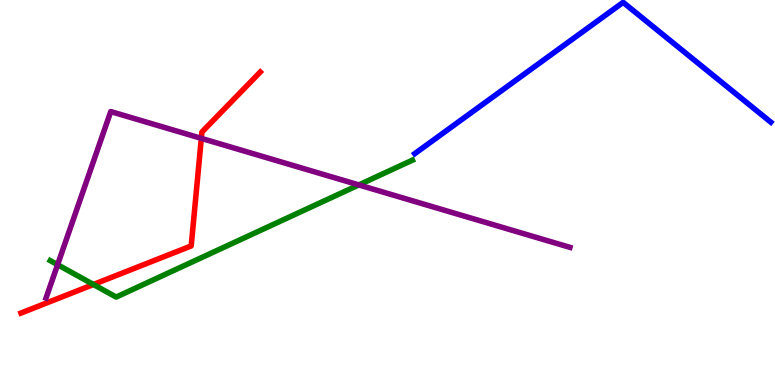[{'lines': ['blue', 'red'], 'intersections': []}, {'lines': ['green', 'red'], 'intersections': [{'x': 1.21, 'y': 2.61}]}, {'lines': ['purple', 'red'], 'intersections': [{'x': 2.6, 'y': 6.41}]}, {'lines': ['blue', 'green'], 'intersections': []}, {'lines': ['blue', 'purple'], 'intersections': []}, {'lines': ['green', 'purple'], 'intersections': [{'x': 0.743, 'y': 3.13}, {'x': 4.63, 'y': 5.2}]}]